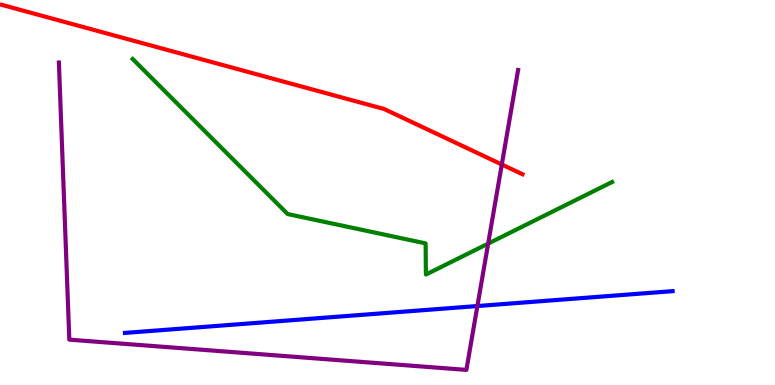[{'lines': ['blue', 'red'], 'intersections': []}, {'lines': ['green', 'red'], 'intersections': []}, {'lines': ['purple', 'red'], 'intersections': [{'x': 6.47, 'y': 5.73}]}, {'lines': ['blue', 'green'], 'intersections': []}, {'lines': ['blue', 'purple'], 'intersections': [{'x': 6.16, 'y': 2.05}]}, {'lines': ['green', 'purple'], 'intersections': [{'x': 6.3, 'y': 3.67}]}]